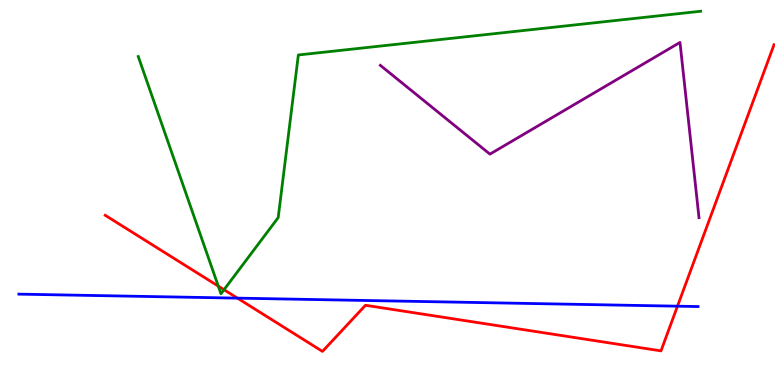[{'lines': ['blue', 'red'], 'intersections': [{'x': 3.06, 'y': 2.26}, {'x': 8.74, 'y': 2.05}]}, {'lines': ['green', 'red'], 'intersections': [{'x': 2.82, 'y': 2.57}, {'x': 2.89, 'y': 2.47}]}, {'lines': ['purple', 'red'], 'intersections': []}, {'lines': ['blue', 'green'], 'intersections': []}, {'lines': ['blue', 'purple'], 'intersections': []}, {'lines': ['green', 'purple'], 'intersections': []}]